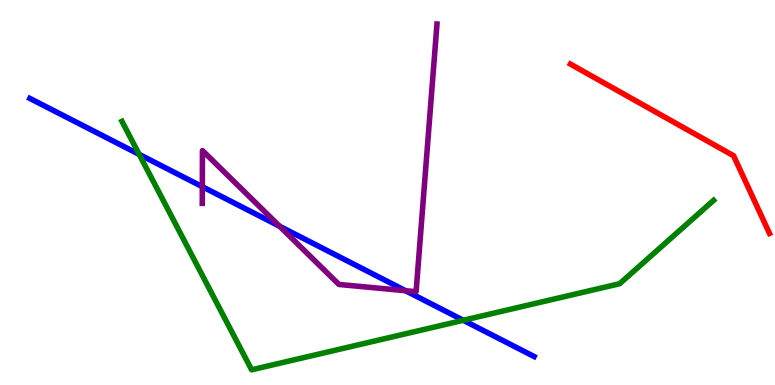[{'lines': ['blue', 'red'], 'intersections': []}, {'lines': ['green', 'red'], 'intersections': []}, {'lines': ['purple', 'red'], 'intersections': []}, {'lines': ['blue', 'green'], 'intersections': [{'x': 1.8, 'y': 5.99}, {'x': 5.98, 'y': 1.68}]}, {'lines': ['blue', 'purple'], 'intersections': [{'x': 2.61, 'y': 5.15}, {'x': 3.61, 'y': 4.12}, {'x': 5.23, 'y': 2.45}]}, {'lines': ['green', 'purple'], 'intersections': []}]